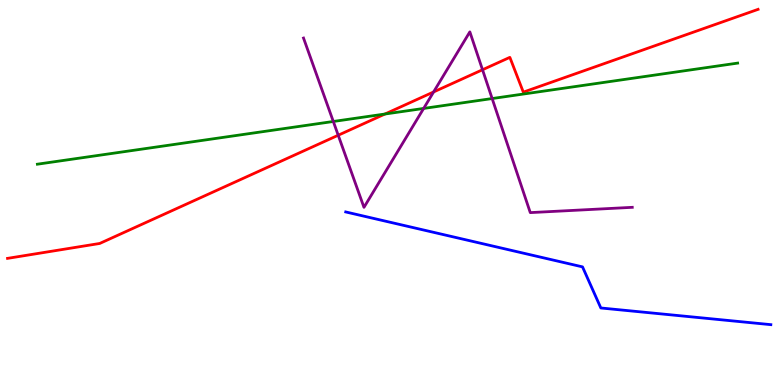[{'lines': ['blue', 'red'], 'intersections': []}, {'lines': ['green', 'red'], 'intersections': [{'x': 4.97, 'y': 7.04}]}, {'lines': ['purple', 'red'], 'intersections': [{'x': 4.36, 'y': 6.49}, {'x': 5.59, 'y': 7.61}, {'x': 6.23, 'y': 8.19}]}, {'lines': ['blue', 'green'], 'intersections': []}, {'lines': ['blue', 'purple'], 'intersections': []}, {'lines': ['green', 'purple'], 'intersections': [{'x': 4.3, 'y': 6.84}, {'x': 5.47, 'y': 7.18}, {'x': 6.35, 'y': 7.44}]}]